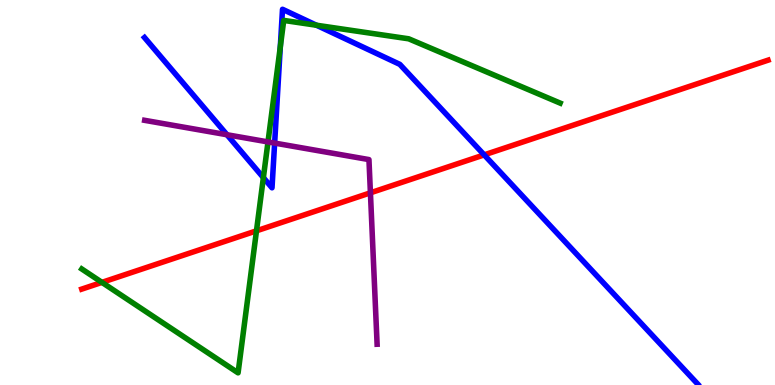[{'lines': ['blue', 'red'], 'intersections': [{'x': 6.25, 'y': 5.98}]}, {'lines': ['green', 'red'], 'intersections': [{'x': 1.32, 'y': 2.67}, {'x': 3.31, 'y': 4.0}]}, {'lines': ['purple', 'red'], 'intersections': [{'x': 4.78, 'y': 4.99}]}, {'lines': ['blue', 'green'], 'intersections': [{'x': 3.4, 'y': 5.39}, {'x': 3.62, 'y': 8.78}, {'x': 4.08, 'y': 9.34}]}, {'lines': ['blue', 'purple'], 'intersections': [{'x': 2.93, 'y': 6.5}, {'x': 3.54, 'y': 6.28}]}, {'lines': ['green', 'purple'], 'intersections': [{'x': 3.46, 'y': 6.31}]}]